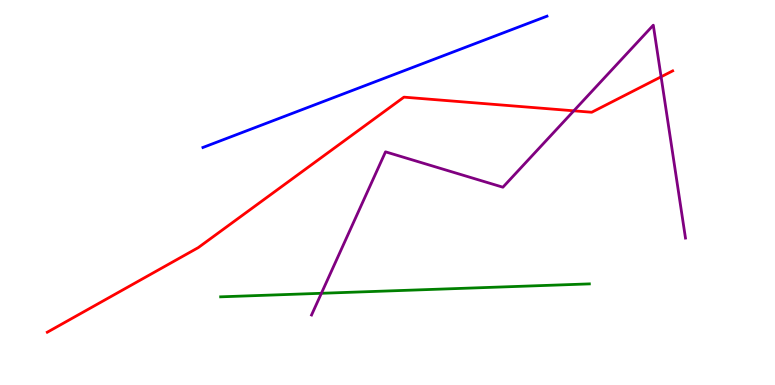[{'lines': ['blue', 'red'], 'intersections': []}, {'lines': ['green', 'red'], 'intersections': []}, {'lines': ['purple', 'red'], 'intersections': [{'x': 7.4, 'y': 7.12}, {'x': 8.53, 'y': 8.01}]}, {'lines': ['blue', 'green'], 'intersections': []}, {'lines': ['blue', 'purple'], 'intersections': []}, {'lines': ['green', 'purple'], 'intersections': [{'x': 4.15, 'y': 2.38}]}]